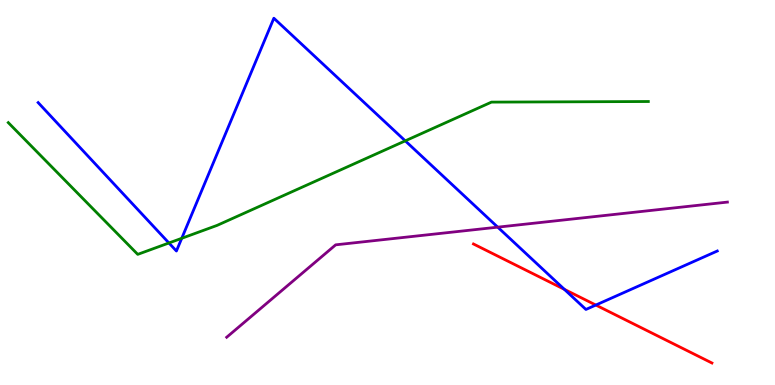[{'lines': ['blue', 'red'], 'intersections': [{'x': 7.28, 'y': 2.48}, {'x': 7.69, 'y': 2.08}]}, {'lines': ['green', 'red'], 'intersections': []}, {'lines': ['purple', 'red'], 'intersections': []}, {'lines': ['blue', 'green'], 'intersections': [{'x': 2.18, 'y': 3.69}, {'x': 2.35, 'y': 3.81}, {'x': 5.23, 'y': 6.34}]}, {'lines': ['blue', 'purple'], 'intersections': [{'x': 6.42, 'y': 4.1}]}, {'lines': ['green', 'purple'], 'intersections': []}]